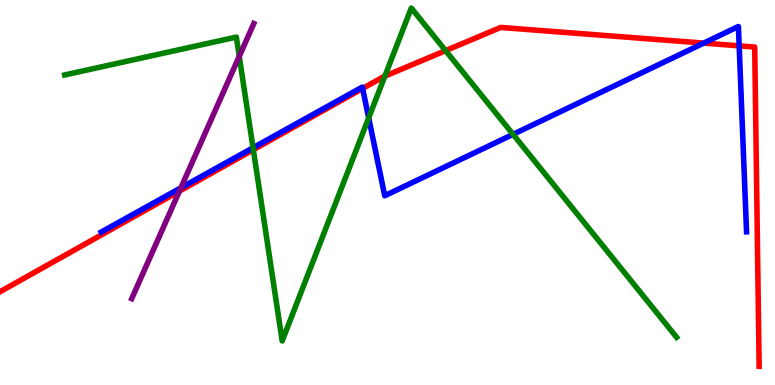[{'lines': ['blue', 'red'], 'intersections': [{'x': 4.68, 'y': 7.7}, {'x': 9.08, 'y': 8.88}, {'x': 9.54, 'y': 8.81}]}, {'lines': ['green', 'red'], 'intersections': [{'x': 3.27, 'y': 6.11}, {'x': 4.97, 'y': 8.02}, {'x': 5.75, 'y': 8.69}]}, {'lines': ['purple', 'red'], 'intersections': [{'x': 2.32, 'y': 5.03}]}, {'lines': ['blue', 'green'], 'intersections': [{'x': 3.27, 'y': 6.16}, {'x': 4.76, 'y': 6.94}, {'x': 6.62, 'y': 6.51}]}, {'lines': ['blue', 'purple'], 'intersections': [{'x': 2.33, 'y': 5.12}]}, {'lines': ['green', 'purple'], 'intersections': [{'x': 3.09, 'y': 8.54}]}]